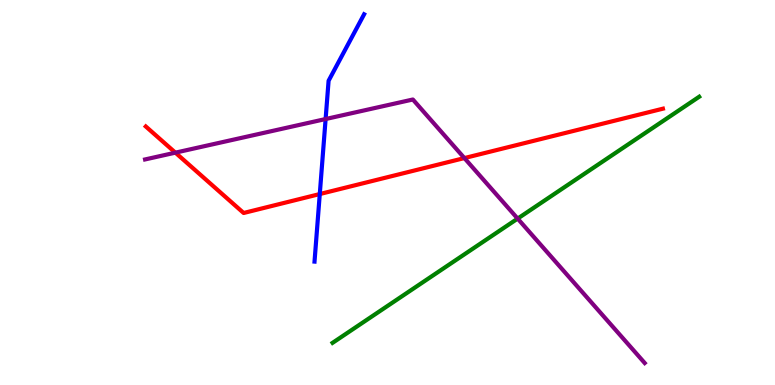[{'lines': ['blue', 'red'], 'intersections': [{'x': 4.13, 'y': 4.96}]}, {'lines': ['green', 'red'], 'intersections': []}, {'lines': ['purple', 'red'], 'intersections': [{'x': 2.26, 'y': 6.03}, {'x': 5.99, 'y': 5.89}]}, {'lines': ['blue', 'green'], 'intersections': []}, {'lines': ['blue', 'purple'], 'intersections': [{'x': 4.2, 'y': 6.91}]}, {'lines': ['green', 'purple'], 'intersections': [{'x': 6.68, 'y': 4.32}]}]